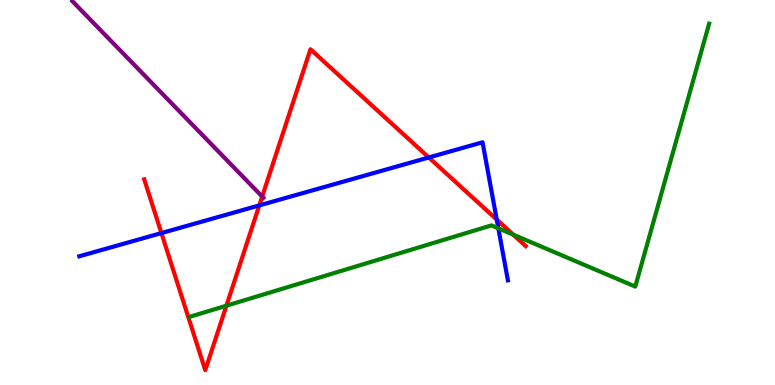[{'lines': ['blue', 'red'], 'intersections': [{'x': 2.08, 'y': 3.95}, {'x': 3.35, 'y': 4.66}, {'x': 5.53, 'y': 5.91}, {'x': 6.41, 'y': 4.3}]}, {'lines': ['green', 'red'], 'intersections': [{'x': 2.92, 'y': 2.06}, {'x': 6.62, 'y': 3.9}]}, {'lines': ['purple', 'red'], 'intersections': [{'x': 3.38, 'y': 4.89}]}, {'lines': ['blue', 'green'], 'intersections': [{'x': 6.43, 'y': 4.07}]}, {'lines': ['blue', 'purple'], 'intersections': []}, {'lines': ['green', 'purple'], 'intersections': []}]